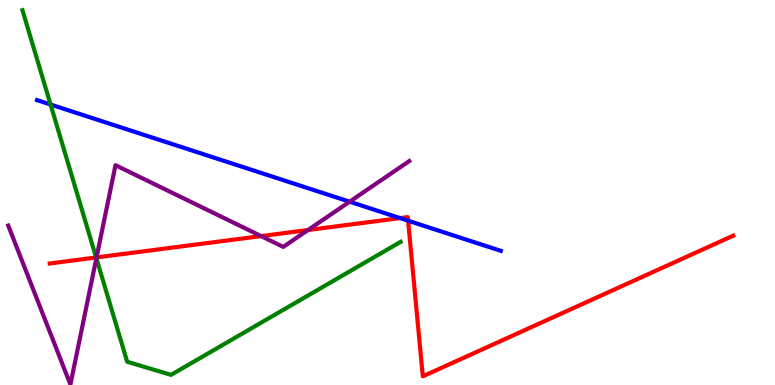[{'lines': ['blue', 'red'], 'intersections': [{'x': 5.16, 'y': 4.34}, {'x': 5.27, 'y': 4.27}]}, {'lines': ['green', 'red'], 'intersections': [{'x': 1.24, 'y': 3.31}]}, {'lines': ['purple', 'red'], 'intersections': [{'x': 1.25, 'y': 3.31}, {'x': 3.37, 'y': 3.87}, {'x': 3.97, 'y': 4.03}]}, {'lines': ['blue', 'green'], 'intersections': [{'x': 0.652, 'y': 7.29}]}, {'lines': ['blue', 'purple'], 'intersections': [{'x': 4.51, 'y': 4.76}]}, {'lines': ['green', 'purple'], 'intersections': [{'x': 1.24, 'y': 3.29}]}]